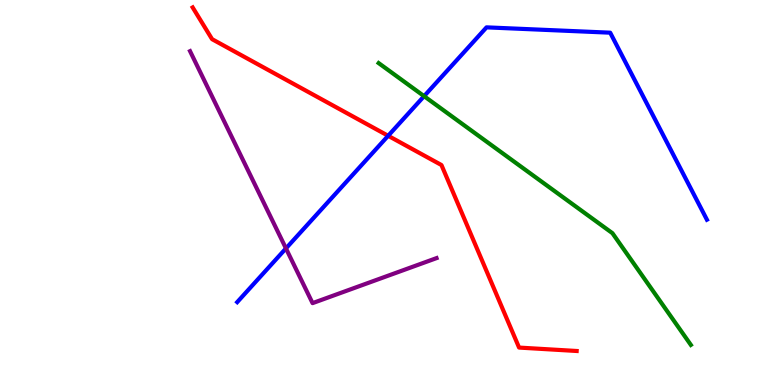[{'lines': ['blue', 'red'], 'intersections': [{'x': 5.01, 'y': 6.47}]}, {'lines': ['green', 'red'], 'intersections': []}, {'lines': ['purple', 'red'], 'intersections': []}, {'lines': ['blue', 'green'], 'intersections': [{'x': 5.47, 'y': 7.5}]}, {'lines': ['blue', 'purple'], 'intersections': [{'x': 3.69, 'y': 3.55}]}, {'lines': ['green', 'purple'], 'intersections': []}]